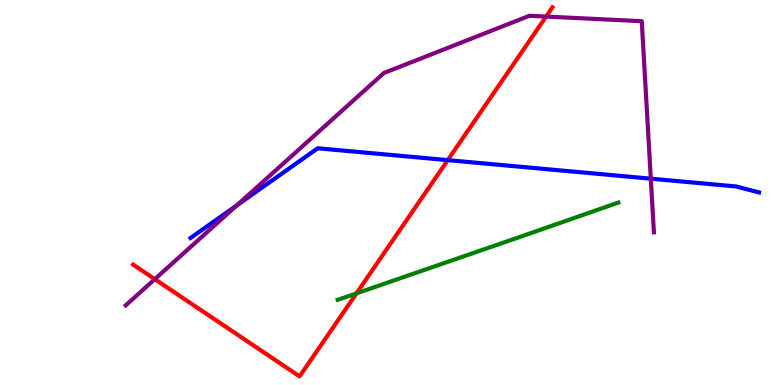[{'lines': ['blue', 'red'], 'intersections': [{'x': 5.78, 'y': 5.84}]}, {'lines': ['green', 'red'], 'intersections': [{'x': 4.6, 'y': 2.38}]}, {'lines': ['purple', 'red'], 'intersections': [{'x': 2.0, 'y': 2.75}, {'x': 7.05, 'y': 9.57}]}, {'lines': ['blue', 'green'], 'intersections': []}, {'lines': ['blue', 'purple'], 'intersections': [{'x': 3.06, 'y': 4.67}, {'x': 8.4, 'y': 5.36}]}, {'lines': ['green', 'purple'], 'intersections': []}]